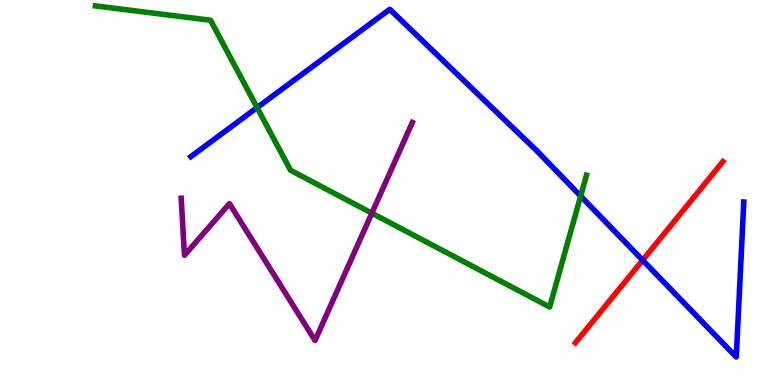[{'lines': ['blue', 'red'], 'intersections': [{'x': 8.29, 'y': 3.24}]}, {'lines': ['green', 'red'], 'intersections': []}, {'lines': ['purple', 'red'], 'intersections': []}, {'lines': ['blue', 'green'], 'intersections': [{'x': 3.32, 'y': 7.21}, {'x': 7.49, 'y': 4.91}]}, {'lines': ['blue', 'purple'], 'intersections': []}, {'lines': ['green', 'purple'], 'intersections': [{'x': 4.8, 'y': 4.46}]}]